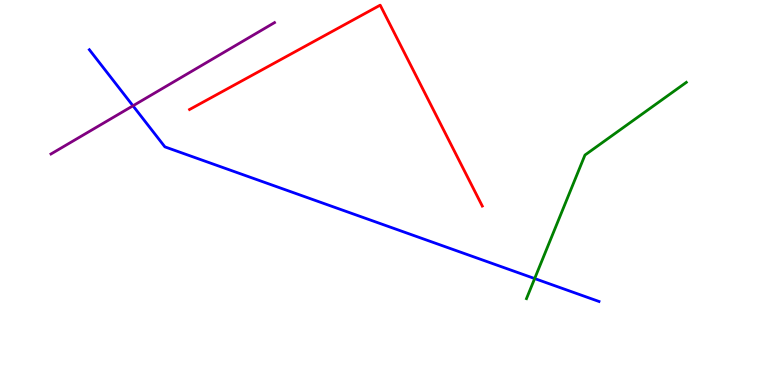[{'lines': ['blue', 'red'], 'intersections': []}, {'lines': ['green', 'red'], 'intersections': []}, {'lines': ['purple', 'red'], 'intersections': []}, {'lines': ['blue', 'green'], 'intersections': [{'x': 6.9, 'y': 2.76}]}, {'lines': ['blue', 'purple'], 'intersections': [{'x': 1.72, 'y': 7.25}]}, {'lines': ['green', 'purple'], 'intersections': []}]